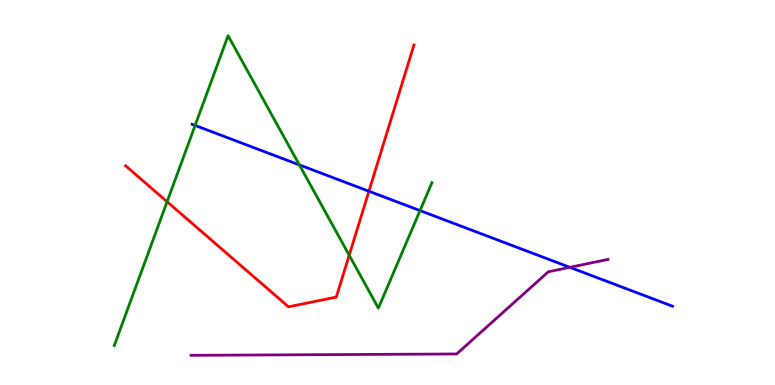[{'lines': ['blue', 'red'], 'intersections': [{'x': 4.76, 'y': 5.03}]}, {'lines': ['green', 'red'], 'intersections': [{'x': 2.16, 'y': 4.76}, {'x': 4.51, 'y': 3.37}]}, {'lines': ['purple', 'red'], 'intersections': []}, {'lines': ['blue', 'green'], 'intersections': [{'x': 2.52, 'y': 6.74}, {'x': 3.86, 'y': 5.72}, {'x': 5.42, 'y': 4.53}]}, {'lines': ['blue', 'purple'], 'intersections': [{'x': 7.35, 'y': 3.06}]}, {'lines': ['green', 'purple'], 'intersections': []}]